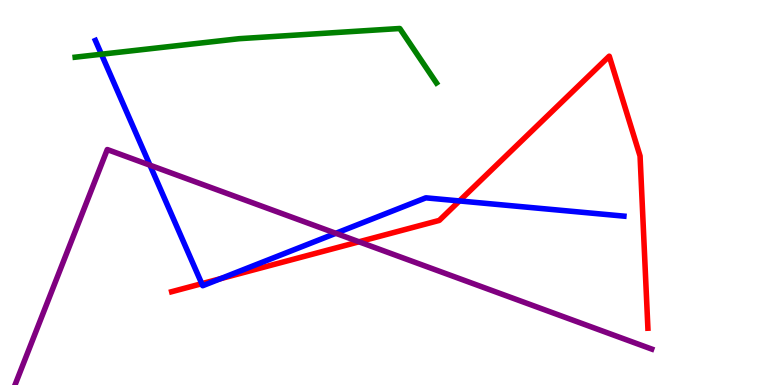[{'lines': ['blue', 'red'], 'intersections': [{'x': 2.6, 'y': 2.63}, {'x': 2.85, 'y': 2.76}, {'x': 5.93, 'y': 4.78}]}, {'lines': ['green', 'red'], 'intersections': []}, {'lines': ['purple', 'red'], 'intersections': [{'x': 4.63, 'y': 3.72}]}, {'lines': ['blue', 'green'], 'intersections': [{'x': 1.31, 'y': 8.59}]}, {'lines': ['blue', 'purple'], 'intersections': [{'x': 1.94, 'y': 5.71}, {'x': 4.33, 'y': 3.94}]}, {'lines': ['green', 'purple'], 'intersections': []}]